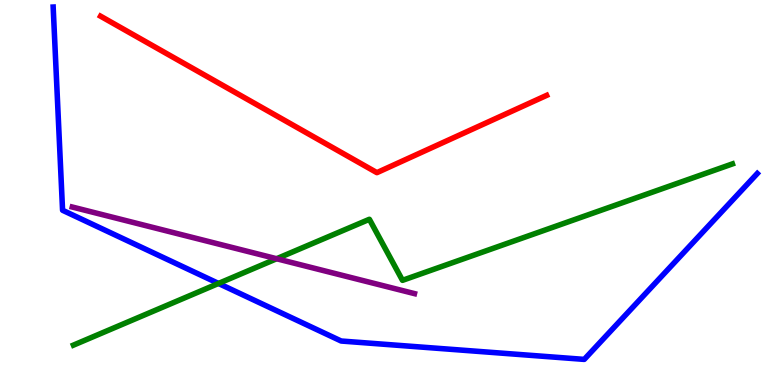[{'lines': ['blue', 'red'], 'intersections': []}, {'lines': ['green', 'red'], 'intersections': []}, {'lines': ['purple', 'red'], 'intersections': []}, {'lines': ['blue', 'green'], 'intersections': [{'x': 2.82, 'y': 2.64}]}, {'lines': ['blue', 'purple'], 'intersections': []}, {'lines': ['green', 'purple'], 'intersections': [{'x': 3.57, 'y': 3.28}]}]